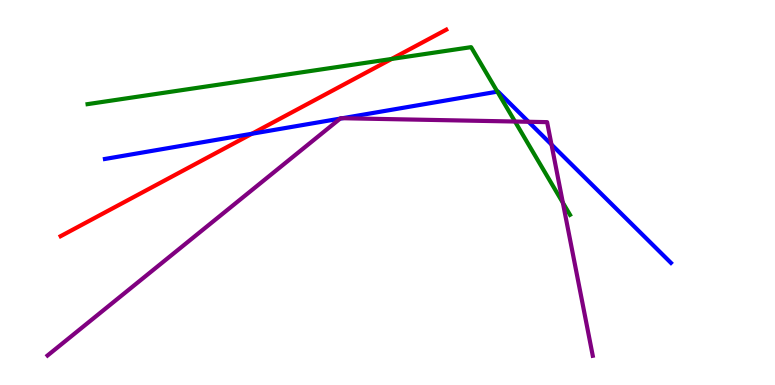[{'lines': ['blue', 'red'], 'intersections': [{'x': 3.25, 'y': 6.53}]}, {'lines': ['green', 'red'], 'intersections': [{'x': 5.05, 'y': 8.47}]}, {'lines': ['purple', 'red'], 'intersections': []}, {'lines': ['blue', 'green'], 'intersections': [{'x': 6.42, 'y': 7.62}]}, {'lines': ['blue', 'purple'], 'intersections': [{'x': 4.39, 'y': 6.92}, {'x': 4.42, 'y': 6.93}, {'x': 6.82, 'y': 6.84}, {'x': 7.12, 'y': 6.25}]}, {'lines': ['green', 'purple'], 'intersections': [{'x': 6.64, 'y': 6.84}, {'x': 7.26, 'y': 4.73}]}]